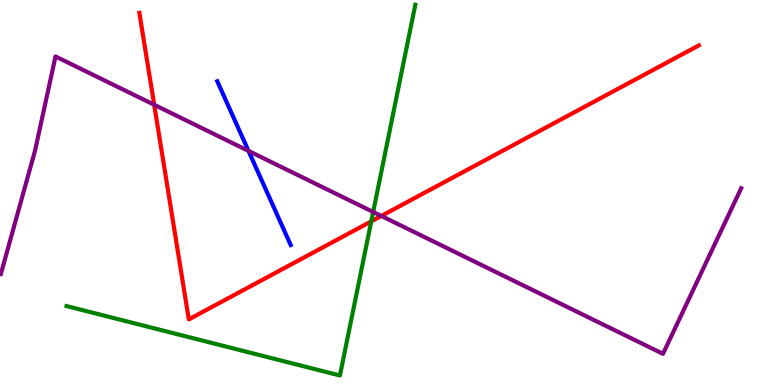[{'lines': ['blue', 'red'], 'intersections': []}, {'lines': ['green', 'red'], 'intersections': [{'x': 4.79, 'y': 4.25}]}, {'lines': ['purple', 'red'], 'intersections': [{'x': 1.99, 'y': 7.28}, {'x': 4.92, 'y': 4.39}]}, {'lines': ['blue', 'green'], 'intersections': []}, {'lines': ['blue', 'purple'], 'intersections': [{'x': 3.21, 'y': 6.08}]}, {'lines': ['green', 'purple'], 'intersections': [{'x': 4.82, 'y': 4.49}]}]